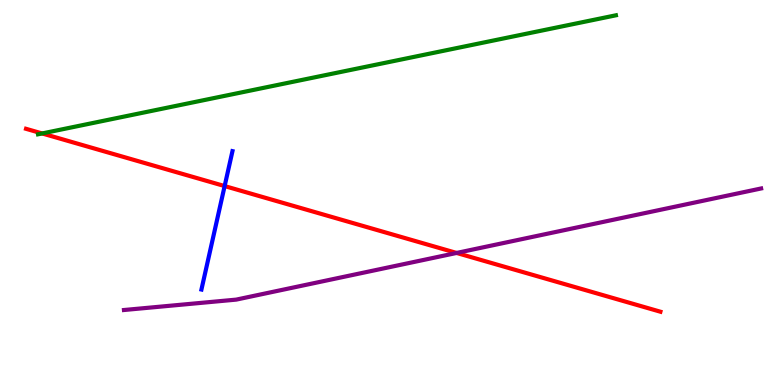[{'lines': ['blue', 'red'], 'intersections': [{'x': 2.9, 'y': 5.17}]}, {'lines': ['green', 'red'], 'intersections': [{'x': 0.544, 'y': 6.53}]}, {'lines': ['purple', 'red'], 'intersections': [{'x': 5.89, 'y': 3.43}]}, {'lines': ['blue', 'green'], 'intersections': []}, {'lines': ['blue', 'purple'], 'intersections': []}, {'lines': ['green', 'purple'], 'intersections': []}]